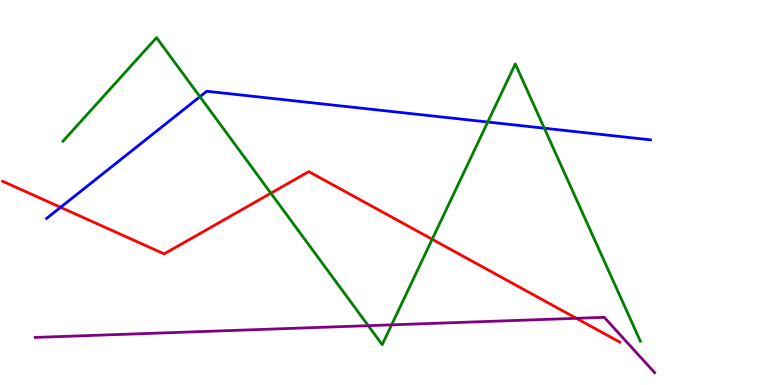[{'lines': ['blue', 'red'], 'intersections': [{'x': 0.782, 'y': 4.62}]}, {'lines': ['green', 'red'], 'intersections': [{'x': 3.5, 'y': 4.98}, {'x': 5.58, 'y': 3.79}]}, {'lines': ['purple', 'red'], 'intersections': [{'x': 7.44, 'y': 1.73}]}, {'lines': ['blue', 'green'], 'intersections': [{'x': 2.58, 'y': 7.49}, {'x': 6.29, 'y': 6.83}, {'x': 7.02, 'y': 6.67}]}, {'lines': ['blue', 'purple'], 'intersections': []}, {'lines': ['green', 'purple'], 'intersections': [{'x': 4.75, 'y': 1.54}, {'x': 5.05, 'y': 1.56}]}]